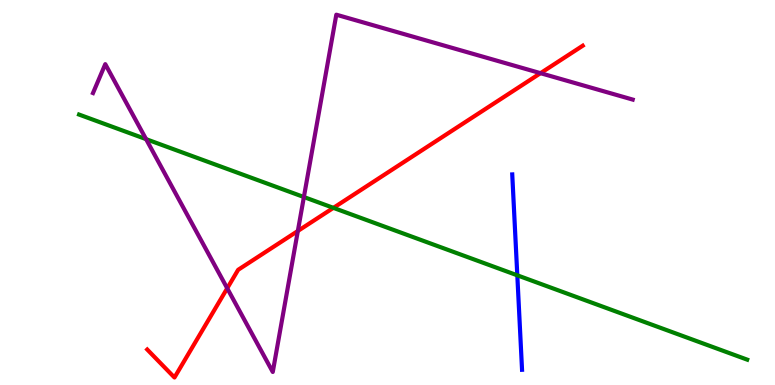[{'lines': ['blue', 'red'], 'intersections': []}, {'lines': ['green', 'red'], 'intersections': [{'x': 4.3, 'y': 4.6}]}, {'lines': ['purple', 'red'], 'intersections': [{'x': 2.93, 'y': 2.51}, {'x': 3.84, 'y': 4.0}, {'x': 6.97, 'y': 8.1}]}, {'lines': ['blue', 'green'], 'intersections': [{'x': 6.67, 'y': 2.85}]}, {'lines': ['blue', 'purple'], 'intersections': []}, {'lines': ['green', 'purple'], 'intersections': [{'x': 1.88, 'y': 6.39}, {'x': 3.92, 'y': 4.88}]}]